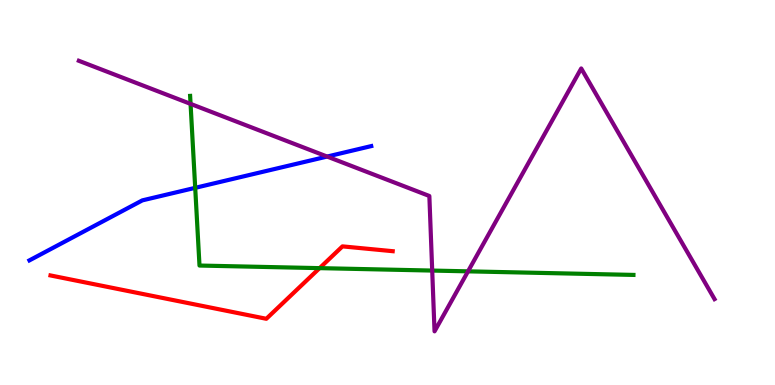[{'lines': ['blue', 'red'], 'intersections': []}, {'lines': ['green', 'red'], 'intersections': [{'x': 4.12, 'y': 3.04}]}, {'lines': ['purple', 'red'], 'intersections': []}, {'lines': ['blue', 'green'], 'intersections': [{'x': 2.52, 'y': 5.12}]}, {'lines': ['blue', 'purple'], 'intersections': [{'x': 4.22, 'y': 5.93}]}, {'lines': ['green', 'purple'], 'intersections': [{'x': 2.46, 'y': 7.3}, {'x': 5.58, 'y': 2.97}, {'x': 6.04, 'y': 2.95}]}]